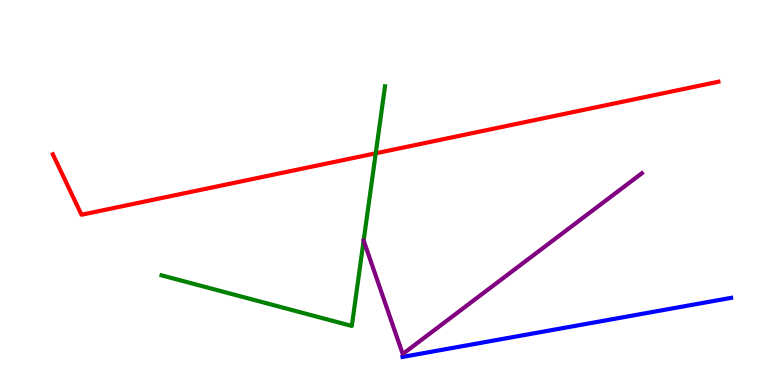[{'lines': ['blue', 'red'], 'intersections': []}, {'lines': ['green', 'red'], 'intersections': [{'x': 4.85, 'y': 6.02}]}, {'lines': ['purple', 'red'], 'intersections': []}, {'lines': ['blue', 'green'], 'intersections': []}, {'lines': ['blue', 'purple'], 'intersections': []}, {'lines': ['green', 'purple'], 'intersections': []}]